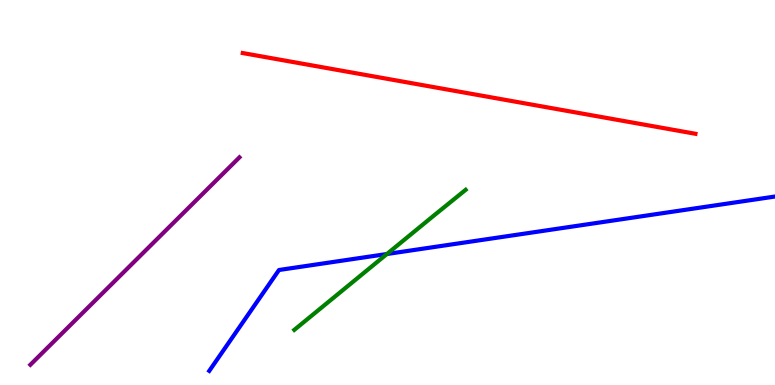[{'lines': ['blue', 'red'], 'intersections': []}, {'lines': ['green', 'red'], 'intersections': []}, {'lines': ['purple', 'red'], 'intersections': []}, {'lines': ['blue', 'green'], 'intersections': [{'x': 4.99, 'y': 3.4}]}, {'lines': ['blue', 'purple'], 'intersections': []}, {'lines': ['green', 'purple'], 'intersections': []}]